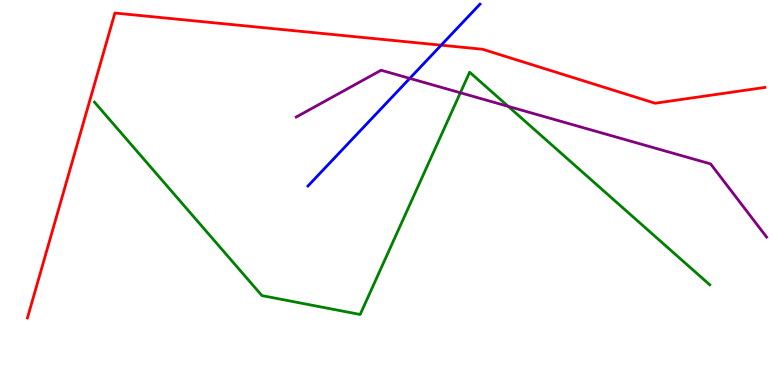[{'lines': ['blue', 'red'], 'intersections': [{'x': 5.69, 'y': 8.83}]}, {'lines': ['green', 'red'], 'intersections': []}, {'lines': ['purple', 'red'], 'intersections': []}, {'lines': ['blue', 'green'], 'intersections': []}, {'lines': ['blue', 'purple'], 'intersections': [{'x': 5.29, 'y': 7.96}]}, {'lines': ['green', 'purple'], 'intersections': [{'x': 5.94, 'y': 7.59}, {'x': 6.56, 'y': 7.24}]}]